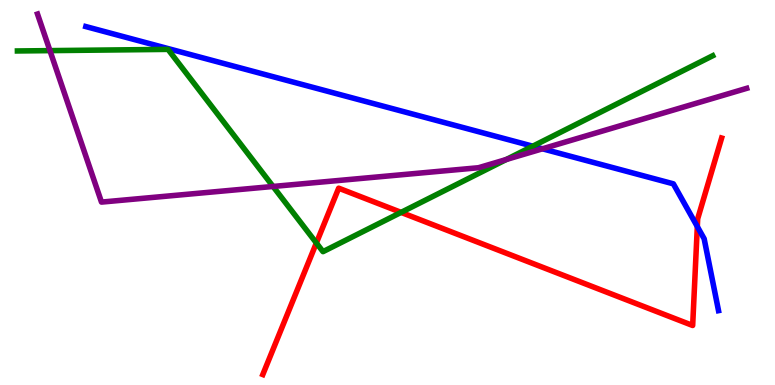[{'lines': ['blue', 'red'], 'intersections': [{'x': 9.0, 'y': 4.12}]}, {'lines': ['green', 'red'], 'intersections': [{'x': 4.08, 'y': 3.69}, {'x': 5.18, 'y': 4.48}]}, {'lines': ['purple', 'red'], 'intersections': []}, {'lines': ['blue', 'green'], 'intersections': [{'x': 6.87, 'y': 6.2}]}, {'lines': ['blue', 'purple'], 'intersections': [{'x': 7.0, 'y': 6.14}]}, {'lines': ['green', 'purple'], 'intersections': [{'x': 0.644, 'y': 8.69}, {'x': 3.52, 'y': 5.16}, {'x': 6.53, 'y': 5.86}]}]